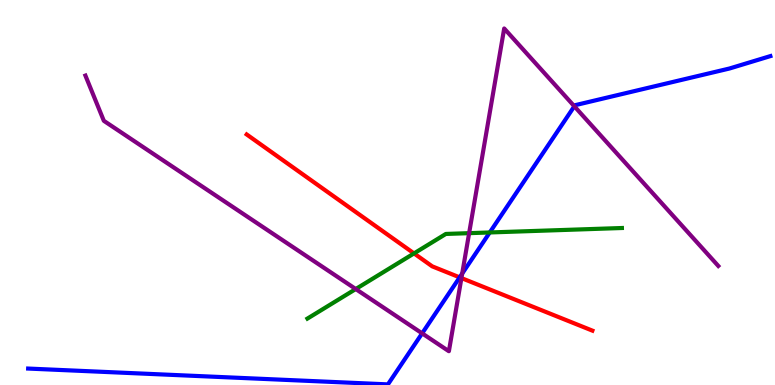[{'lines': ['blue', 'red'], 'intersections': [{'x': 5.93, 'y': 2.8}]}, {'lines': ['green', 'red'], 'intersections': [{'x': 5.34, 'y': 3.42}]}, {'lines': ['purple', 'red'], 'intersections': [{'x': 5.95, 'y': 2.78}]}, {'lines': ['blue', 'green'], 'intersections': [{'x': 6.32, 'y': 3.96}]}, {'lines': ['blue', 'purple'], 'intersections': [{'x': 5.45, 'y': 1.34}, {'x': 5.96, 'y': 2.89}, {'x': 7.41, 'y': 7.24}]}, {'lines': ['green', 'purple'], 'intersections': [{'x': 4.59, 'y': 2.49}, {'x': 6.05, 'y': 3.94}]}]